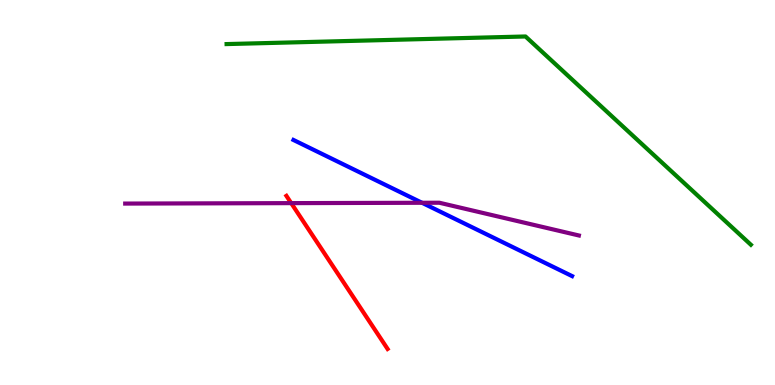[{'lines': ['blue', 'red'], 'intersections': []}, {'lines': ['green', 'red'], 'intersections': []}, {'lines': ['purple', 'red'], 'intersections': [{'x': 3.76, 'y': 4.72}]}, {'lines': ['blue', 'green'], 'intersections': []}, {'lines': ['blue', 'purple'], 'intersections': [{'x': 5.45, 'y': 4.73}]}, {'lines': ['green', 'purple'], 'intersections': []}]